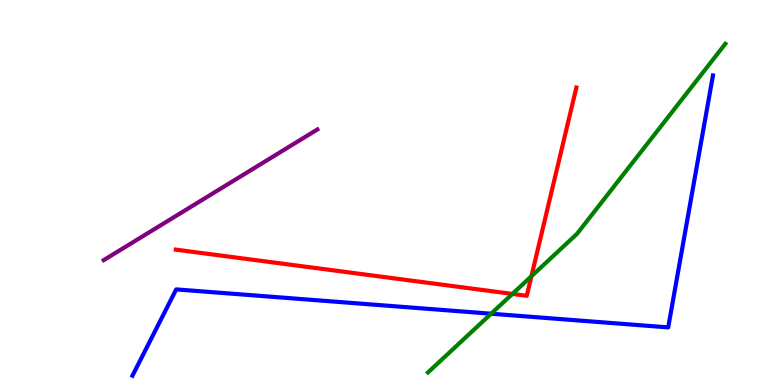[{'lines': ['blue', 'red'], 'intersections': []}, {'lines': ['green', 'red'], 'intersections': [{'x': 6.61, 'y': 2.37}, {'x': 6.86, 'y': 2.82}]}, {'lines': ['purple', 'red'], 'intersections': []}, {'lines': ['blue', 'green'], 'intersections': [{'x': 6.34, 'y': 1.85}]}, {'lines': ['blue', 'purple'], 'intersections': []}, {'lines': ['green', 'purple'], 'intersections': []}]